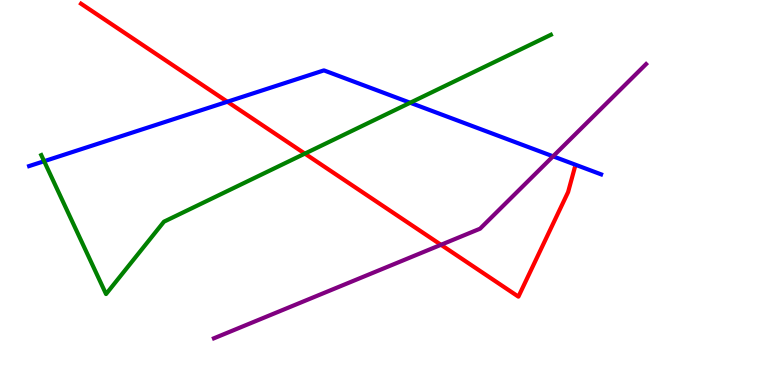[{'lines': ['blue', 'red'], 'intersections': [{'x': 2.93, 'y': 7.36}]}, {'lines': ['green', 'red'], 'intersections': [{'x': 3.93, 'y': 6.01}]}, {'lines': ['purple', 'red'], 'intersections': [{'x': 5.69, 'y': 3.64}]}, {'lines': ['blue', 'green'], 'intersections': [{'x': 0.569, 'y': 5.81}, {'x': 5.29, 'y': 7.33}]}, {'lines': ['blue', 'purple'], 'intersections': [{'x': 7.14, 'y': 5.94}]}, {'lines': ['green', 'purple'], 'intersections': []}]